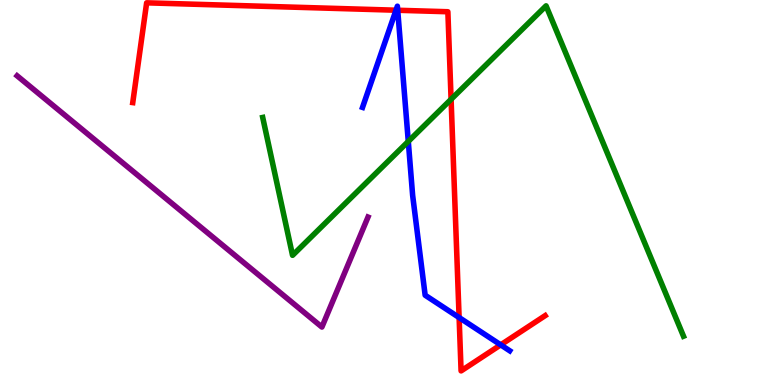[{'lines': ['blue', 'red'], 'intersections': [{'x': 5.11, 'y': 9.73}, {'x': 5.13, 'y': 9.73}, {'x': 5.92, 'y': 1.75}, {'x': 6.46, 'y': 1.04}]}, {'lines': ['green', 'red'], 'intersections': [{'x': 5.82, 'y': 7.42}]}, {'lines': ['purple', 'red'], 'intersections': []}, {'lines': ['blue', 'green'], 'intersections': [{'x': 5.27, 'y': 6.33}]}, {'lines': ['blue', 'purple'], 'intersections': []}, {'lines': ['green', 'purple'], 'intersections': []}]